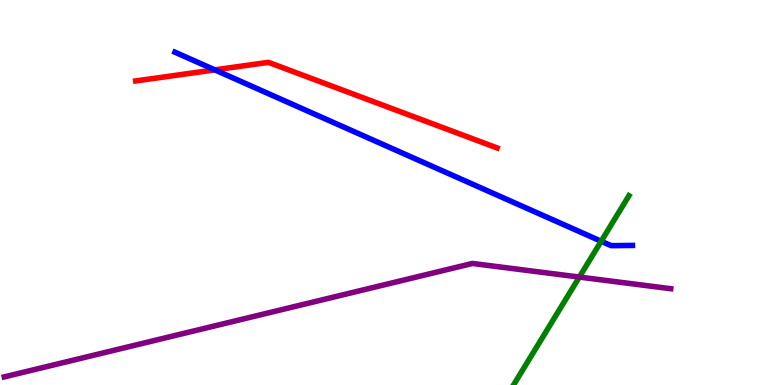[{'lines': ['blue', 'red'], 'intersections': [{'x': 2.77, 'y': 8.19}]}, {'lines': ['green', 'red'], 'intersections': []}, {'lines': ['purple', 'red'], 'intersections': []}, {'lines': ['blue', 'green'], 'intersections': [{'x': 7.76, 'y': 3.73}]}, {'lines': ['blue', 'purple'], 'intersections': []}, {'lines': ['green', 'purple'], 'intersections': [{'x': 7.48, 'y': 2.8}]}]